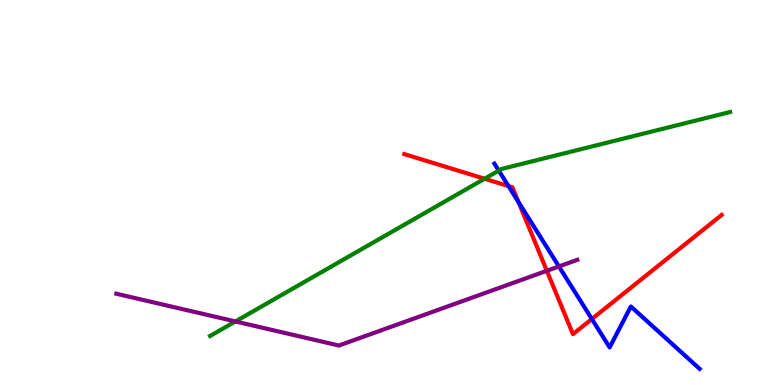[{'lines': ['blue', 'red'], 'intersections': [{'x': 6.56, 'y': 5.17}, {'x': 6.69, 'y': 4.75}, {'x': 7.64, 'y': 1.71}]}, {'lines': ['green', 'red'], 'intersections': [{'x': 6.25, 'y': 5.36}]}, {'lines': ['purple', 'red'], 'intersections': [{'x': 7.06, 'y': 2.97}]}, {'lines': ['blue', 'green'], 'intersections': [{'x': 6.44, 'y': 5.57}]}, {'lines': ['blue', 'purple'], 'intersections': [{'x': 7.21, 'y': 3.08}]}, {'lines': ['green', 'purple'], 'intersections': [{'x': 3.04, 'y': 1.65}]}]